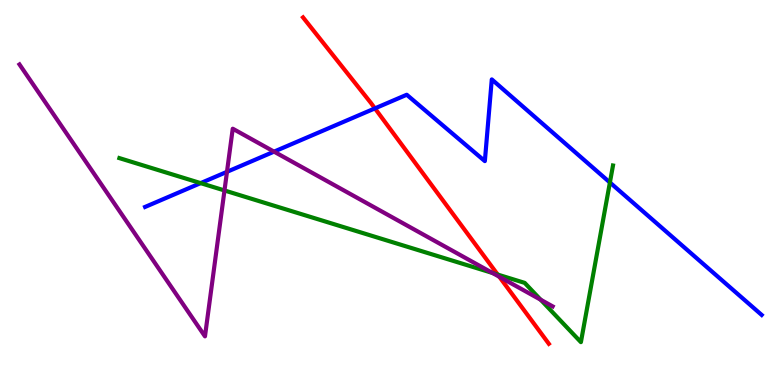[{'lines': ['blue', 'red'], 'intersections': [{'x': 4.84, 'y': 7.18}]}, {'lines': ['green', 'red'], 'intersections': [{'x': 6.42, 'y': 2.87}]}, {'lines': ['purple', 'red'], 'intersections': [{'x': 6.44, 'y': 2.81}]}, {'lines': ['blue', 'green'], 'intersections': [{'x': 2.59, 'y': 5.24}, {'x': 7.87, 'y': 5.26}]}, {'lines': ['blue', 'purple'], 'intersections': [{'x': 2.93, 'y': 5.54}, {'x': 3.54, 'y': 6.06}]}, {'lines': ['green', 'purple'], 'intersections': [{'x': 2.9, 'y': 5.05}, {'x': 6.35, 'y': 2.91}, {'x': 6.98, 'y': 2.22}]}]